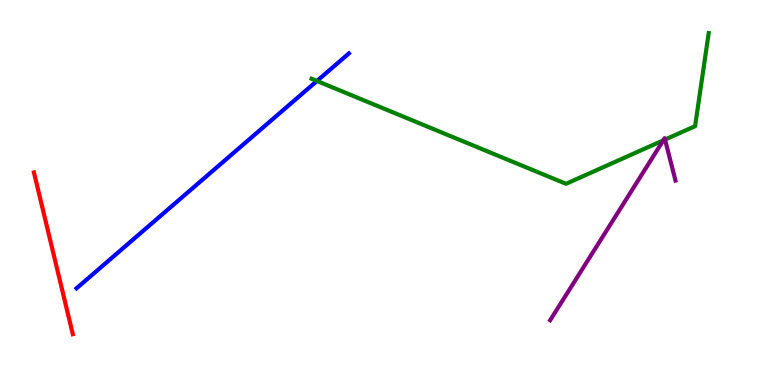[{'lines': ['blue', 'red'], 'intersections': []}, {'lines': ['green', 'red'], 'intersections': []}, {'lines': ['purple', 'red'], 'intersections': []}, {'lines': ['blue', 'green'], 'intersections': [{'x': 4.09, 'y': 7.9}]}, {'lines': ['blue', 'purple'], 'intersections': []}, {'lines': ['green', 'purple'], 'intersections': [{'x': 8.56, 'y': 6.35}, {'x': 8.58, 'y': 6.37}]}]